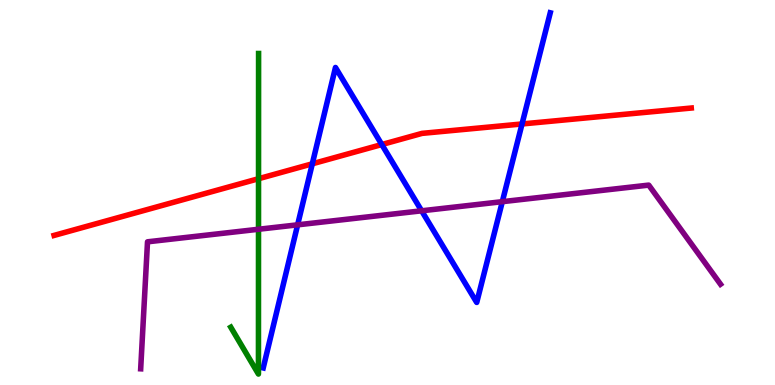[{'lines': ['blue', 'red'], 'intersections': [{'x': 4.03, 'y': 5.75}, {'x': 4.93, 'y': 6.25}, {'x': 6.74, 'y': 6.78}]}, {'lines': ['green', 'red'], 'intersections': [{'x': 3.34, 'y': 5.36}]}, {'lines': ['purple', 'red'], 'intersections': []}, {'lines': ['blue', 'green'], 'intersections': []}, {'lines': ['blue', 'purple'], 'intersections': [{'x': 3.84, 'y': 4.16}, {'x': 5.44, 'y': 4.52}, {'x': 6.48, 'y': 4.76}]}, {'lines': ['green', 'purple'], 'intersections': [{'x': 3.34, 'y': 4.05}]}]